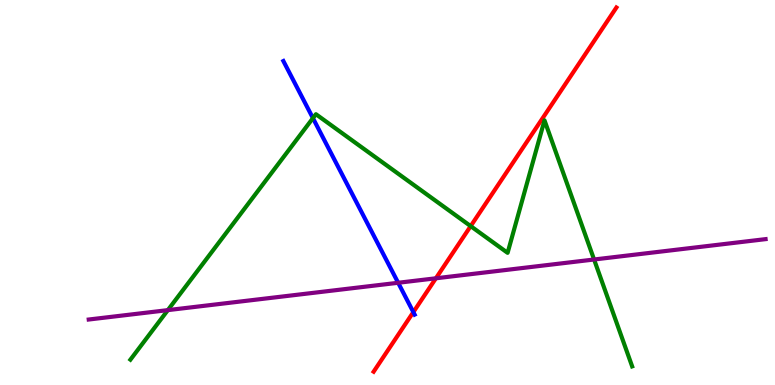[{'lines': ['blue', 'red'], 'intersections': [{'x': 5.33, 'y': 1.89}]}, {'lines': ['green', 'red'], 'intersections': [{'x': 6.07, 'y': 4.13}]}, {'lines': ['purple', 'red'], 'intersections': [{'x': 5.62, 'y': 2.77}]}, {'lines': ['blue', 'green'], 'intersections': [{'x': 4.04, 'y': 6.93}]}, {'lines': ['blue', 'purple'], 'intersections': [{'x': 5.14, 'y': 2.66}]}, {'lines': ['green', 'purple'], 'intersections': [{'x': 2.17, 'y': 1.94}, {'x': 7.67, 'y': 3.26}]}]